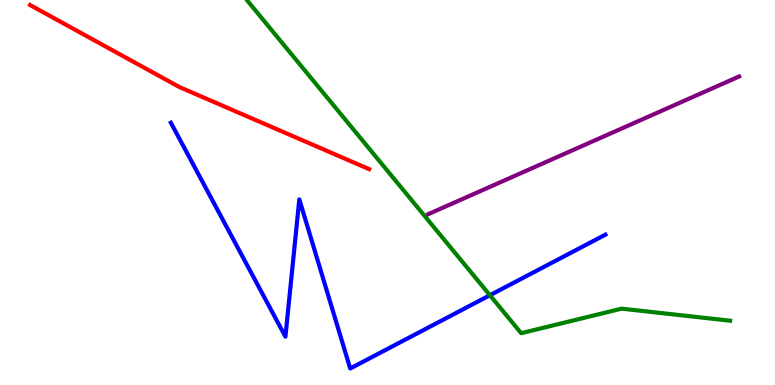[{'lines': ['blue', 'red'], 'intersections': []}, {'lines': ['green', 'red'], 'intersections': []}, {'lines': ['purple', 'red'], 'intersections': []}, {'lines': ['blue', 'green'], 'intersections': [{'x': 6.32, 'y': 2.33}]}, {'lines': ['blue', 'purple'], 'intersections': []}, {'lines': ['green', 'purple'], 'intersections': []}]